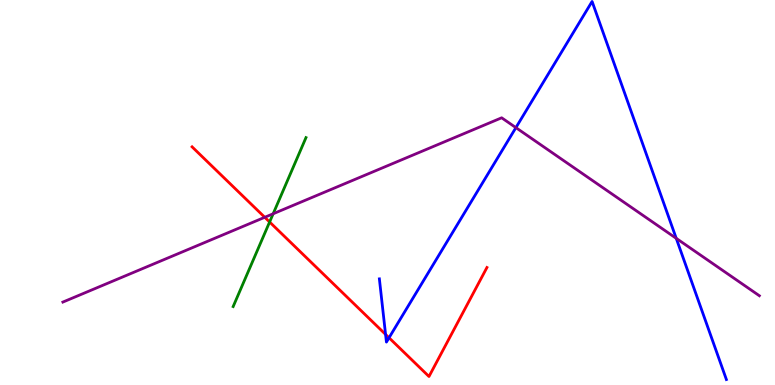[{'lines': ['blue', 'red'], 'intersections': [{'x': 4.98, 'y': 1.31}, {'x': 5.02, 'y': 1.23}]}, {'lines': ['green', 'red'], 'intersections': [{'x': 3.48, 'y': 4.23}]}, {'lines': ['purple', 'red'], 'intersections': [{'x': 3.42, 'y': 4.36}]}, {'lines': ['blue', 'green'], 'intersections': []}, {'lines': ['blue', 'purple'], 'intersections': [{'x': 6.66, 'y': 6.68}, {'x': 8.73, 'y': 3.81}]}, {'lines': ['green', 'purple'], 'intersections': [{'x': 3.52, 'y': 4.45}]}]